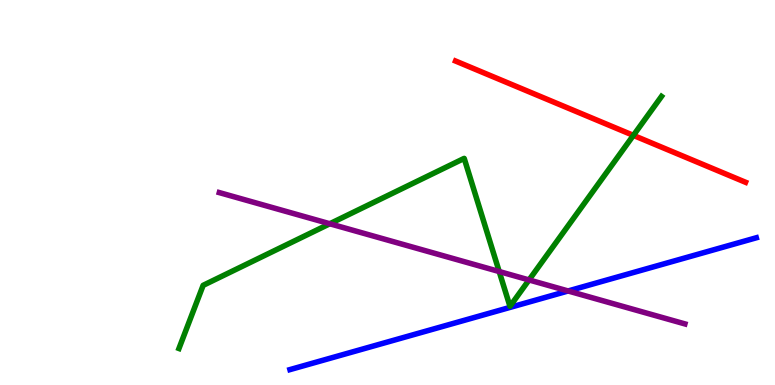[{'lines': ['blue', 'red'], 'intersections': []}, {'lines': ['green', 'red'], 'intersections': [{'x': 8.17, 'y': 6.48}]}, {'lines': ['purple', 'red'], 'intersections': []}, {'lines': ['blue', 'green'], 'intersections': []}, {'lines': ['blue', 'purple'], 'intersections': [{'x': 7.33, 'y': 2.44}]}, {'lines': ['green', 'purple'], 'intersections': [{'x': 4.26, 'y': 4.19}, {'x': 6.44, 'y': 2.95}, {'x': 6.83, 'y': 2.73}]}]